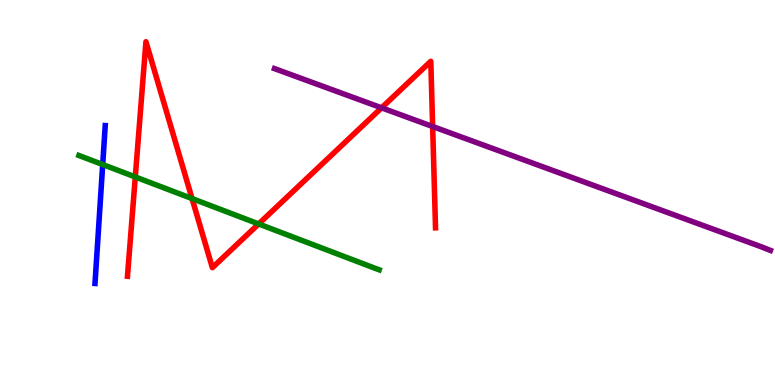[{'lines': ['blue', 'red'], 'intersections': []}, {'lines': ['green', 'red'], 'intersections': [{'x': 1.75, 'y': 5.4}, {'x': 2.48, 'y': 4.84}, {'x': 3.34, 'y': 4.18}]}, {'lines': ['purple', 'red'], 'intersections': [{'x': 4.92, 'y': 7.2}, {'x': 5.58, 'y': 6.71}]}, {'lines': ['blue', 'green'], 'intersections': [{'x': 1.33, 'y': 5.73}]}, {'lines': ['blue', 'purple'], 'intersections': []}, {'lines': ['green', 'purple'], 'intersections': []}]